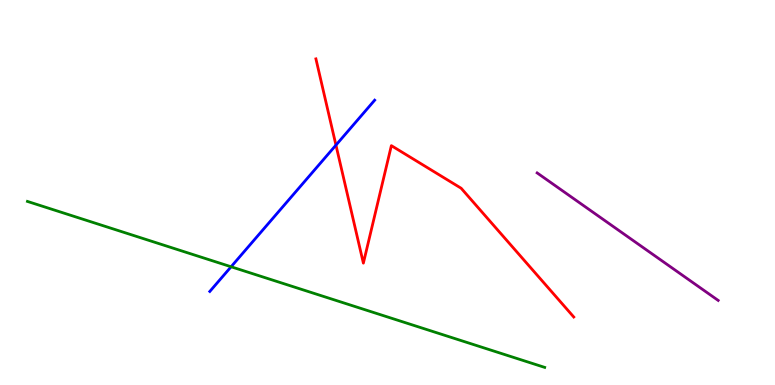[{'lines': ['blue', 'red'], 'intersections': [{'x': 4.33, 'y': 6.23}]}, {'lines': ['green', 'red'], 'intersections': []}, {'lines': ['purple', 'red'], 'intersections': []}, {'lines': ['blue', 'green'], 'intersections': [{'x': 2.98, 'y': 3.07}]}, {'lines': ['blue', 'purple'], 'intersections': []}, {'lines': ['green', 'purple'], 'intersections': []}]